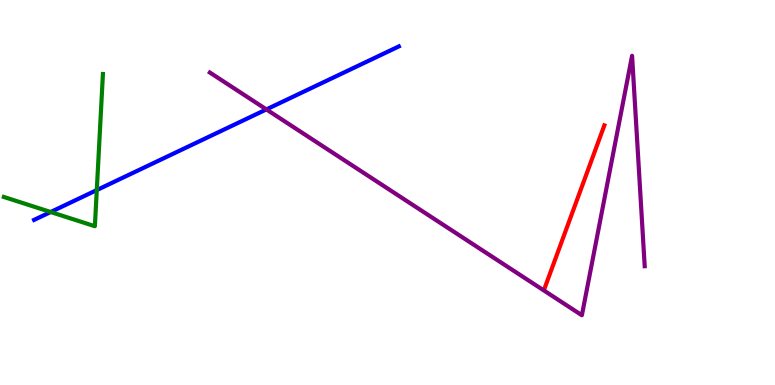[{'lines': ['blue', 'red'], 'intersections': []}, {'lines': ['green', 'red'], 'intersections': []}, {'lines': ['purple', 'red'], 'intersections': []}, {'lines': ['blue', 'green'], 'intersections': [{'x': 0.654, 'y': 4.49}, {'x': 1.25, 'y': 5.06}]}, {'lines': ['blue', 'purple'], 'intersections': [{'x': 3.44, 'y': 7.16}]}, {'lines': ['green', 'purple'], 'intersections': []}]